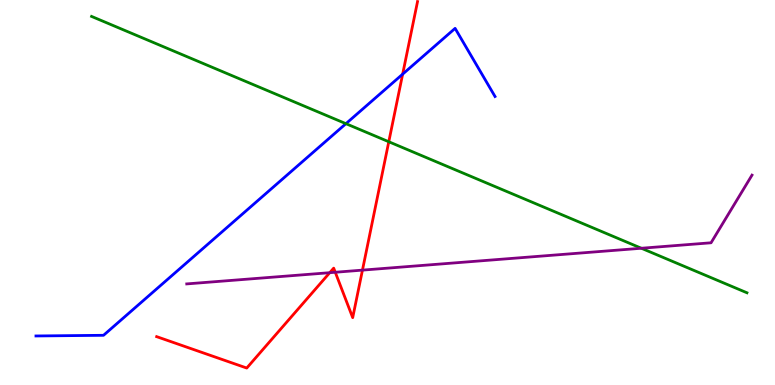[{'lines': ['blue', 'red'], 'intersections': [{'x': 5.2, 'y': 8.07}]}, {'lines': ['green', 'red'], 'intersections': [{'x': 5.02, 'y': 6.32}]}, {'lines': ['purple', 'red'], 'intersections': [{'x': 4.25, 'y': 2.92}, {'x': 4.33, 'y': 2.93}, {'x': 4.68, 'y': 2.98}]}, {'lines': ['blue', 'green'], 'intersections': [{'x': 4.46, 'y': 6.79}]}, {'lines': ['blue', 'purple'], 'intersections': []}, {'lines': ['green', 'purple'], 'intersections': [{'x': 8.28, 'y': 3.55}]}]